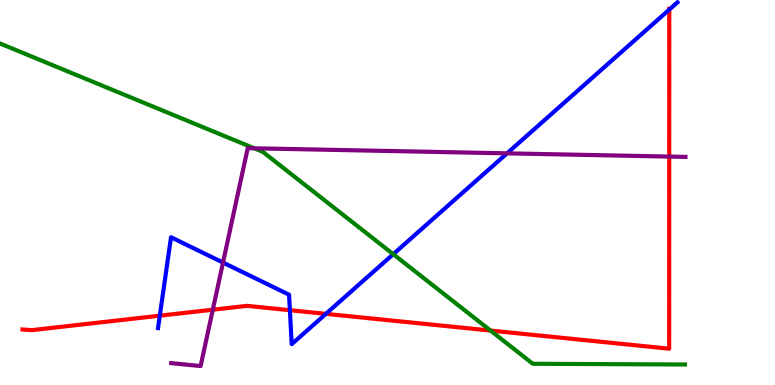[{'lines': ['blue', 'red'], 'intersections': [{'x': 2.06, 'y': 1.8}, {'x': 3.74, 'y': 1.94}, {'x': 4.2, 'y': 1.85}, {'x': 8.64, 'y': 9.75}]}, {'lines': ['green', 'red'], 'intersections': [{'x': 6.33, 'y': 1.41}]}, {'lines': ['purple', 'red'], 'intersections': [{'x': 2.75, 'y': 1.96}, {'x': 8.64, 'y': 5.93}]}, {'lines': ['blue', 'green'], 'intersections': [{'x': 5.07, 'y': 3.4}]}, {'lines': ['blue', 'purple'], 'intersections': [{'x': 2.88, 'y': 3.18}, {'x': 6.54, 'y': 6.02}]}, {'lines': ['green', 'purple'], 'intersections': [{'x': 3.28, 'y': 6.15}]}]